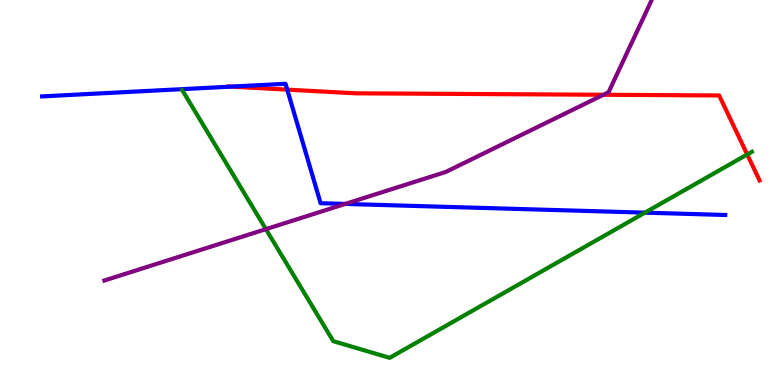[{'lines': ['blue', 'red'], 'intersections': [{'x': 2.98, 'y': 7.75}, {'x': 3.71, 'y': 7.67}]}, {'lines': ['green', 'red'], 'intersections': [{'x': 9.64, 'y': 5.99}]}, {'lines': ['purple', 'red'], 'intersections': [{'x': 7.79, 'y': 7.54}]}, {'lines': ['blue', 'green'], 'intersections': [{'x': 8.32, 'y': 4.48}]}, {'lines': ['blue', 'purple'], 'intersections': [{'x': 4.45, 'y': 4.7}]}, {'lines': ['green', 'purple'], 'intersections': [{'x': 3.43, 'y': 4.05}]}]